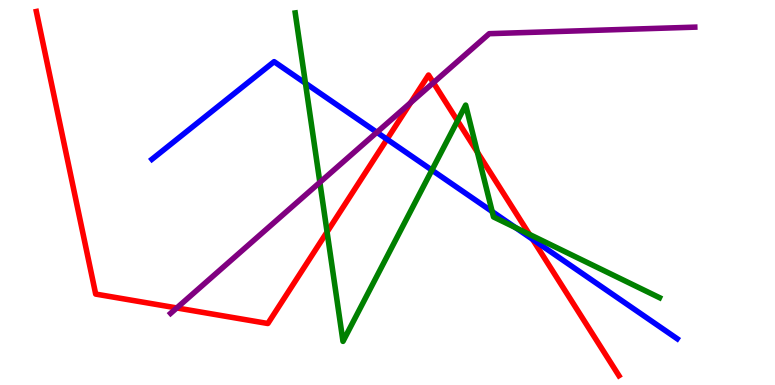[{'lines': ['blue', 'red'], 'intersections': [{'x': 4.99, 'y': 6.38}, {'x': 6.87, 'y': 3.78}]}, {'lines': ['green', 'red'], 'intersections': [{'x': 4.22, 'y': 3.98}, {'x': 5.9, 'y': 6.86}, {'x': 6.16, 'y': 6.05}, {'x': 6.83, 'y': 3.91}]}, {'lines': ['purple', 'red'], 'intersections': [{'x': 2.28, 'y': 2.0}, {'x': 5.3, 'y': 7.33}, {'x': 5.59, 'y': 7.85}]}, {'lines': ['blue', 'green'], 'intersections': [{'x': 3.94, 'y': 7.84}, {'x': 5.57, 'y': 5.58}, {'x': 6.35, 'y': 4.5}, {'x': 6.65, 'y': 4.09}]}, {'lines': ['blue', 'purple'], 'intersections': [{'x': 4.86, 'y': 6.56}]}, {'lines': ['green', 'purple'], 'intersections': [{'x': 4.13, 'y': 5.26}]}]